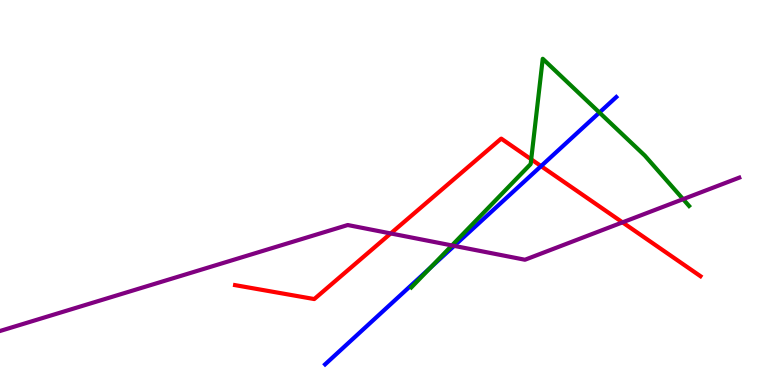[{'lines': ['blue', 'red'], 'intersections': [{'x': 6.98, 'y': 5.69}]}, {'lines': ['green', 'red'], 'intersections': [{'x': 6.85, 'y': 5.86}]}, {'lines': ['purple', 'red'], 'intersections': [{'x': 5.04, 'y': 3.94}, {'x': 8.03, 'y': 4.22}]}, {'lines': ['blue', 'green'], 'intersections': [{'x': 5.55, 'y': 3.05}, {'x': 7.73, 'y': 7.08}]}, {'lines': ['blue', 'purple'], 'intersections': [{'x': 5.86, 'y': 3.61}]}, {'lines': ['green', 'purple'], 'intersections': [{'x': 5.83, 'y': 3.62}, {'x': 8.81, 'y': 4.83}]}]